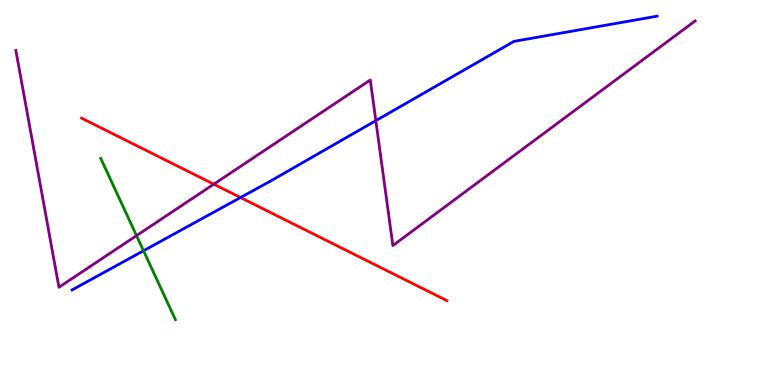[{'lines': ['blue', 'red'], 'intersections': [{'x': 3.1, 'y': 4.87}]}, {'lines': ['green', 'red'], 'intersections': []}, {'lines': ['purple', 'red'], 'intersections': [{'x': 2.76, 'y': 5.22}]}, {'lines': ['blue', 'green'], 'intersections': [{'x': 1.85, 'y': 3.49}]}, {'lines': ['blue', 'purple'], 'intersections': [{'x': 4.85, 'y': 6.87}]}, {'lines': ['green', 'purple'], 'intersections': [{'x': 1.76, 'y': 3.88}]}]